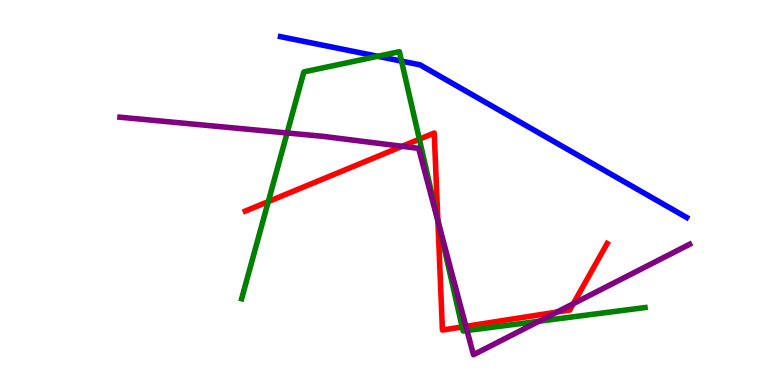[{'lines': ['blue', 'red'], 'intersections': []}, {'lines': ['green', 'red'], 'intersections': [{'x': 3.46, 'y': 4.76}, {'x': 5.41, 'y': 6.38}, {'x': 5.65, 'y': 4.28}, {'x': 5.96, 'y': 1.51}]}, {'lines': ['purple', 'red'], 'intersections': [{'x': 5.19, 'y': 6.2}, {'x': 5.65, 'y': 4.26}, {'x': 6.01, 'y': 1.52}, {'x': 7.19, 'y': 1.89}, {'x': 7.4, 'y': 2.11}]}, {'lines': ['blue', 'green'], 'intersections': [{'x': 4.87, 'y': 8.54}, {'x': 5.18, 'y': 8.41}]}, {'lines': ['blue', 'purple'], 'intersections': []}, {'lines': ['green', 'purple'], 'intersections': [{'x': 3.7, 'y': 6.55}, {'x': 5.66, 'y': 4.2}, {'x': 6.03, 'y': 1.42}, {'x': 6.95, 'y': 1.66}]}]